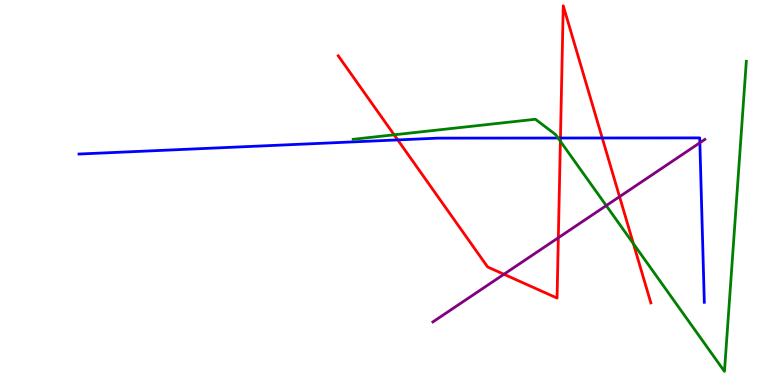[{'lines': ['blue', 'red'], 'intersections': [{'x': 5.13, 'y': 6.37}, {'x': 7.23, 'y': 6.41}, {'x': 7.77, 'y': 6.42}]}, {'lines': ['green', 'red'], 'intersections': [{'x': 5.09, 'y': 6.5}, {'x': 7.23, 'y': 6.33}, {'x': 8.17, 'y': 3.67}]}, {'lines': ['purple', 'red'], 'intersections': [{'x': 6.5, 'y': 2.88}, {'x': 7.2, 'y': 3.82}, {'x': 7.99, 'y': 4.89}]}, {'lines': ['blue', 'green'], 'intersections': [{'x': 7.2, 'y': 6.41}]}, {'lines': ['blue', 'purple'], 'intersections': [{'x': 9.03, 'y': 6.29}]}, {'lines': ['green', 'purple'], 'intersections': [{'x': 7.82, 'y': 4.66}]}]